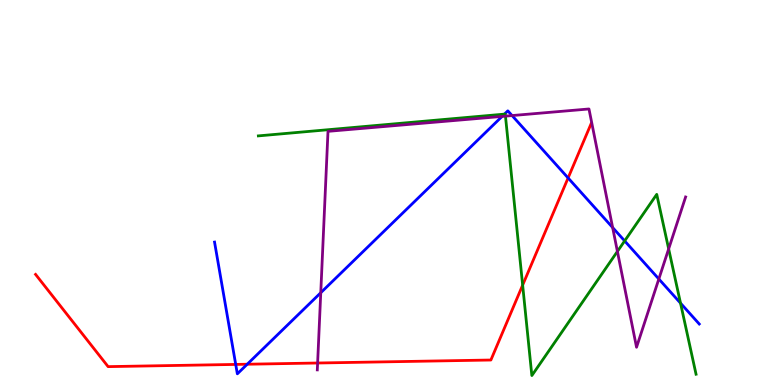[{'lines': ['blue', 'red'], 'intersections': [{'x': 3.04, 'y': 0.534}, {'x': 3.19, 'y': 0.54}, {'x': 7.33, 'y': 5.38}]}, {'lines': ['green', 'red'], 'intersections': [{'x': 6.74, 'y': 2.59}]}, {'lines': ['purple', 'red'], 'intersections': [{'x': 4.1, 'y': 0.571}]}, {'lines': ['blue', 'green'], 'intersections': [{'x': 6.51, 'y': 7.04}, {'x': 8.06, 'y': 3.74}, {'x': 8.78, 'y': 2.13}]}, {'lines': ['blue', 'purple'], 'intersections': [{'x': 4.14, 'y': 2.4}, {'x': 6.48, 'y': 6.98}, {'x': 6.61, 'y': 7.0}, {'x': 7.91, 'y': 4.09}, {'x': 8.5, 'y': 2.75}]}, {'lines': ['green', 'purple'], 'intersections': [{'x': 6.52, 'y': 6.98}, {'x': 7.97, 'y': 3.47}, {'x': 8.63, 'y': 3.54}]}]